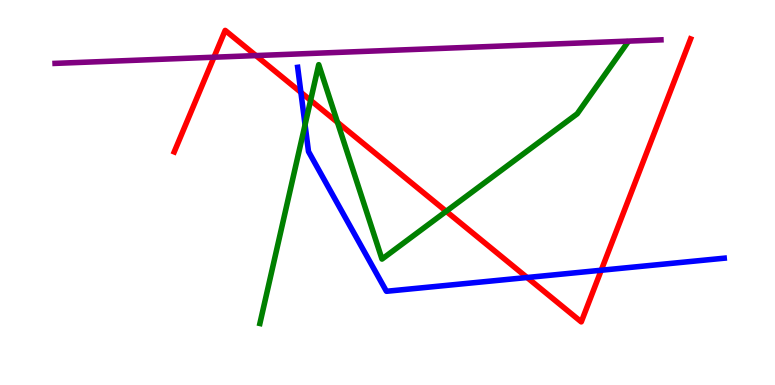[{'lines': ['blue', 'red'], 'intersections': [{'x': 3.88, 'y': 7.6}, {'x': 6.8, 'y': 2.79}, {'x': 7.76, 'y': 2.98}]}, {'lines': ['green', 'red'], 'intersections': [{'x': 4.01, 'y': 7.39}, {'x': 4.35, 'y': 6.82}, {'x': 5.76, 'y': 4.51}]}, {'lines': ['purple', 'red'], 'intersections': [{'x': 2.76, 'y': 8.51}, {'x': 3.3, 'y': 8.56}]}, {'lines': ['blue', 'green'], 'intersections': [{'x': 3.94, 'y': 6.76}]}, {'lines': ['blue', 'purple'], 'intersections': []}, {'lines': ['green', 'purple'], 'intersections': []}]